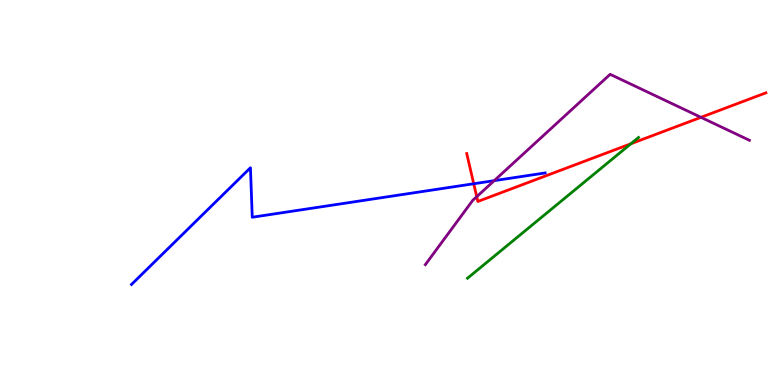[{'lines': ['blue', 'red'], 'intersections': [{'x': 6.11, 'y': 5.23}]}, {'lines': ['green', 'red'], 'intersections': [{'x': 8.14, 'y': 6.27}]}, {'lines': ['purple', 'red'], 'intersections': [{'x': 6.15, 'y': 4.89}, {'x': 9.04, 'y': 6.95}]}, {'lines': ['blue', 'green'], 'intersections': []}, {'lines': ['blue', 'purple'], 'intersections': [{'x': 6.38, 'y': 5.31}]}, {'lines': ['green', 'purple'], 'intersections': []}]